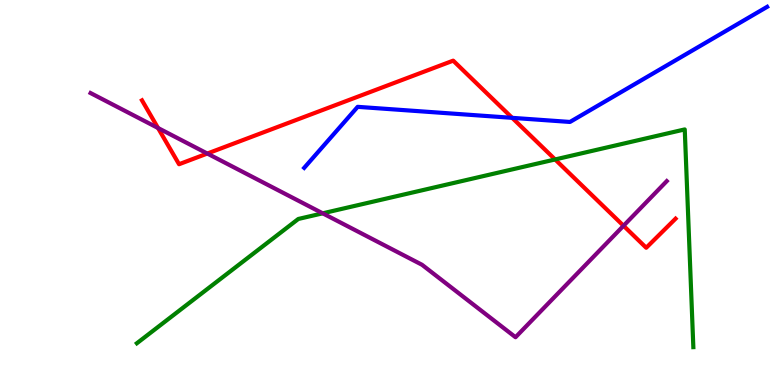[{'lines': ['blue', 'red'], 'intersections': [{'x': 6.61, 'y': 6.94}]}, {'lines': ['green', 'red'], 'intersections': [{'x': 7.16, 'y': 5.86}]}, {'lines': ['purple', 'red'], 'intersections': [{'x': 2.04, 'y': 6.68}, {'x': 2.68, 'y': 6.01}, {'x': 8.05, 'y': 4.14}]}, {'lines': ['blue', 'green'], 'intersections': []}, {'lines': ['blue', 'purple'], 'intersections': []}, {'lines': ['green', 'purple'], 'intersections': [{'x': 4.16, 'y': 4.46}]}]